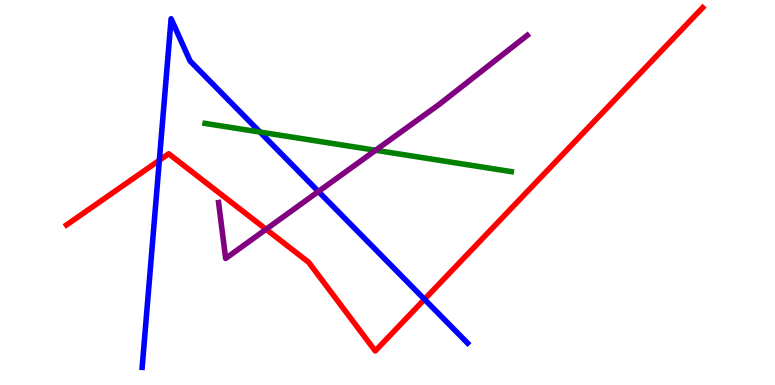[{'lines': ['blue', 'red'], 'intersections': [{'x': 2.06, 'y': 5.84}, {'x': 5.48, 'y': 2.23}]}, {'lines': ['green', 'red'], 'intersections': []}, {'lines': ['purple', 'red'], 'intersections': [{'x': 3.43, 'y': 4.04}]}, {'lines': ['blue', 'green'], 'intersections': [{'x': 3.35, 'y': 6.57}]}, {'lines': ['blue', 'purple'], 'intersections': [{'x': 4.11, 'y': 5.03}]}, {'lines': ['green', 'purple'], 'intersections': [{'x': 4.85, 'y': 6.1}]}]